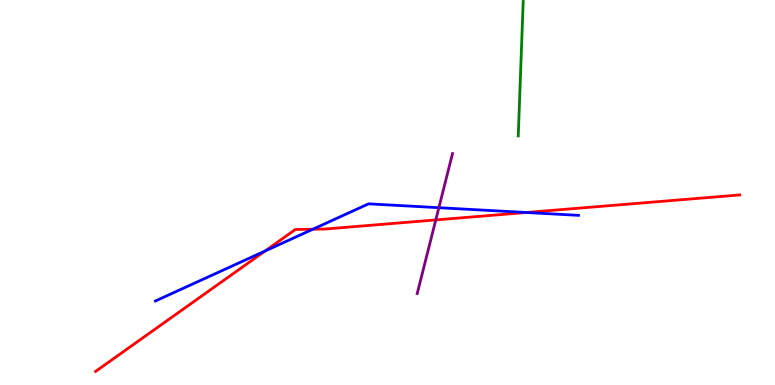[{'lines': ['blue', 'red'], 'intersections': [{'x': 3.42, 'y': 3.48}, {'x': 4.04, 'y': 4.05}, {'x': 6.79, 'y': 4.48}]}, {'lines': ['green', 'red'], 'intersections': []}, {'lines': ['purple', 'red'], 'intersections': [{'x': 5.62, 'y': 4.29}]}, {'lines': ['blue', 'green'], 'intersections': []}, {'lines': ['blue', 'purple'], 'intersections': [{'x': 5.66, 'y': 4.61}]}, {'lines': ['green', 'purple'], 'intersections': []}]